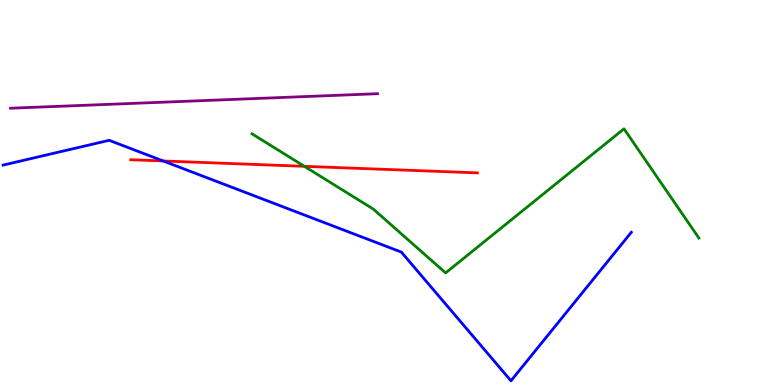[{'lines': ['blue', 'red'], 'intersections': [{'x': 2.11, 'y': 5.82}]}, {'lines': ['green', 'red'], 'intersections': [{'x': 3.93, 'y': 5.68}]}, {'lines': ['purple', 'red'], 'intersections': []}, {'lines': ['blue', 'green'], 'intersections': []}, {'lines': ['blue', 'purple'], 'intersections': []}, {'lines': ['green', 'purple'], 'intersections': []}]